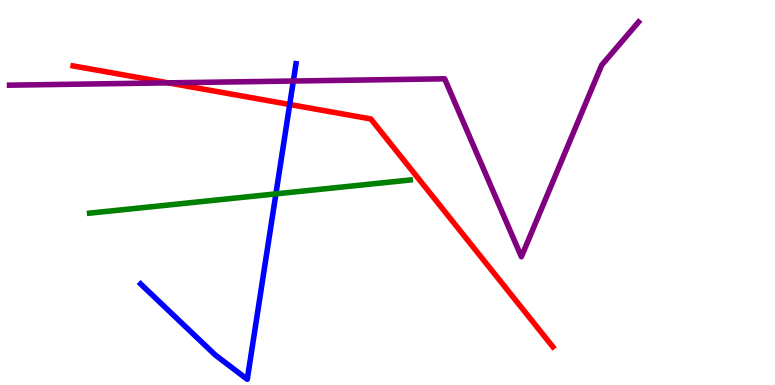[{'lines': ['blue', 'red'], 'intersections': [{'x': 3.74, 'y': 7.29}]}, {'lines': ['green', 'red'], 'intersections': []}, {'lines': ['purple', 'red'], 'intersections': [{'x': 2.17, 'y': 7.85}]}, {'lines': ['blue', 'green'], 'intersections': [{'x': 3.56, 'y': 4.96}]}, {'lines': ['blue', 'purple'], 'intersections': [{'x': 3.78, 'y': 7.9}]}, {'lines': ['green', 'purple'], 'intersections': []}]